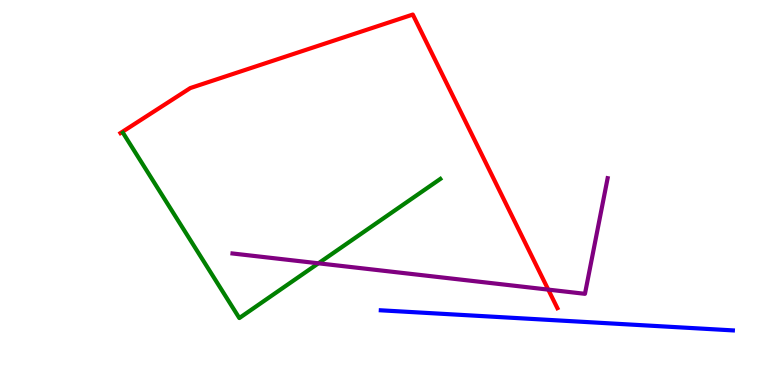[{'lines': ['blue', 'red'], 'intersections': []}, {'lines': ['green', 'red'], 'intersections': []}, {'lines': ['purple', 'red'], 'intersections': [{'x': 7.07, 'y': 2.48}]}, {'lines': ['blue', 'green'], 'intersections': []}, {'lines': ['blue', 'purple'], 'intersections': []}, {'lines': ['green', 'purple'], 'intersections': [{'x': 4.11, 'y': 3.16}]}]